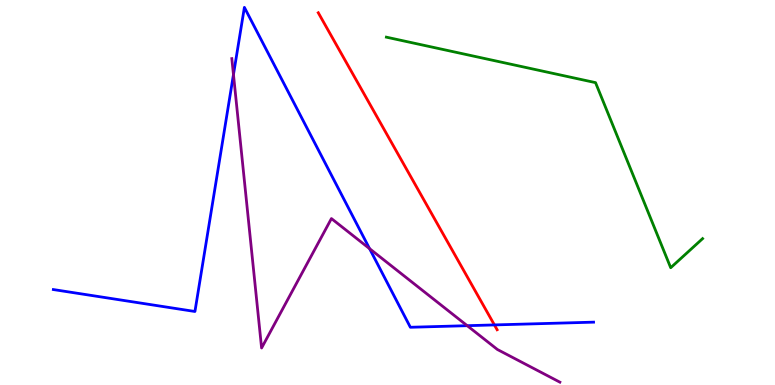[{'lines': ['blue', 'red'], 'intersections': [{'x': 6.38, 'y': 1.56}]}, {'lines': ['green', 'red'], 'intersections': []}, {'lines': ['purple', 'red'], 'intersections': []}, {'lines': ['blue', 'green'], 'intersections': []}, {'lines': ['blue', 'purple'], 'intersections': [{'x': 3.01, 'y': 8.06}, {'x': 4.77, 'y': 3.54}, {'x': 6.03, 'y': 1.54}]}, {'lines': ['green', 'purple'], 'intersections': []}]